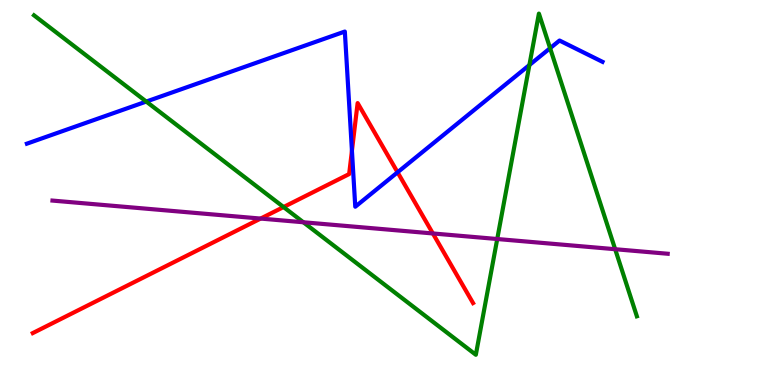[{'lines': ['blue', 'red'], 'intersections': [{'x': 4.54, 'y': 6.09}, {'x': 5.13, 'y': 5.52}]}, {'lines': ['green', 'red'], 'intersections': [{'x': 3.66, 'y': 4.62}]}, {'lines': ['purple', 'red'], 'intersections': [{'x': 3.36, 'y': 4.32}, {'x': 5.59, 'y': 3.94}]}, {'lines': ['blue', 'green'], 'intersections': [{'x': 1.89, 'y': 7.36}, {'x': 6.83, 'y': 8.31}, {'x': 7.1, 'y': 8.75}]}, {'lines': ['blue', 'purple'], 'intersections': []}, {'lines': ['green', 'purple'], 'intersections': [{'x': 3.91, 'y': 4.23}, {'x': 6.42, 'y': 3.79}, {'x': 7.94, 'y': 3.53}]}]